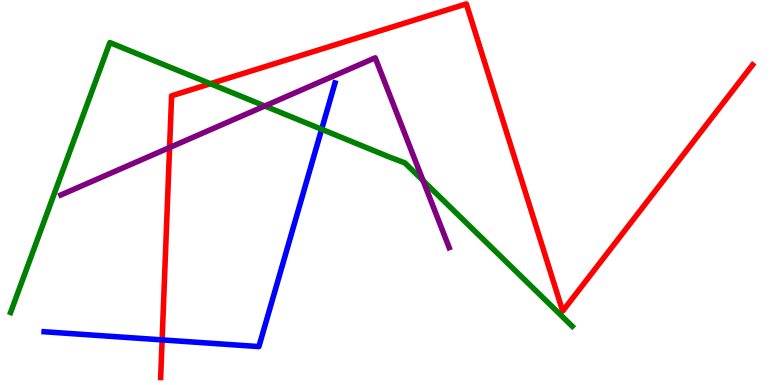[{'lines': ['blue', 'red'], 'intersections': [{'x': 2.09, 'y': 1.17}]}, {'lines': ['green', 'red'], 'intersections': [{'x': 2.71, 'y': 7.83}]}, {'lines': ['purple', 'red'], 'intersections': [{'x': 2.19, 'y': 6.17}]}, {'lines': ['blue', 'green'], 'intersections': [{'x': 4.15, 'y': 6.64}]}, {'lines': ['blue', 'purple'], 'intersections': []}, {'lines': ['green', 'purple'], 'intersections': [{'x': 3.42, 'y': 7.25}, {'x': 5.46, 'y': 5.31}]}]